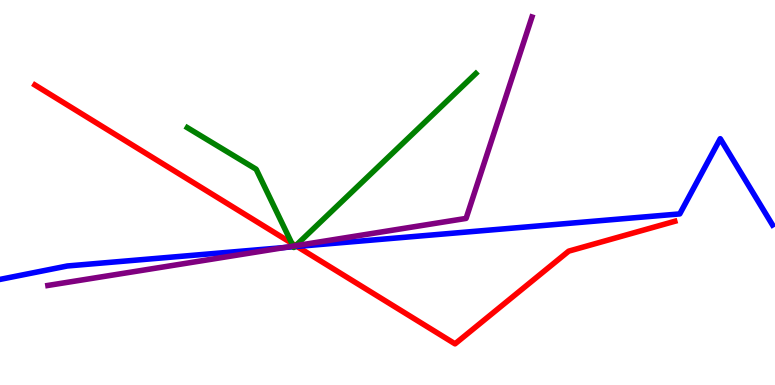[{'lines': ['blue', 'red'], 'intersections': [{'x': 3.83, 'y': 3.6}]}, {'lines': ['green', 'red'], 'intersections': [{'x': 3.76, 'y': 3.68}, {'x': 3.82, 'y': 3.62}]}, {'lines': ['purple', 'red'], 'intersections': [{'x': 3.82, 'y': 3.62}]}, {'lines': ['blue', 'green'], 'intersections': [{'x': 3.79, 'y': 3.59}, {'x': 3.8, 'y': 3.59}]}, {'lines': ['blue', 'purple'], 'intersections': [{'x': 3.67, 'y': 3.57}]}, {'lines': ['green', 'purple'], 'intersections': [{'x': 3.78, 'y': 3.61}, {'x': 3.81, 'y': 3.62}]}]